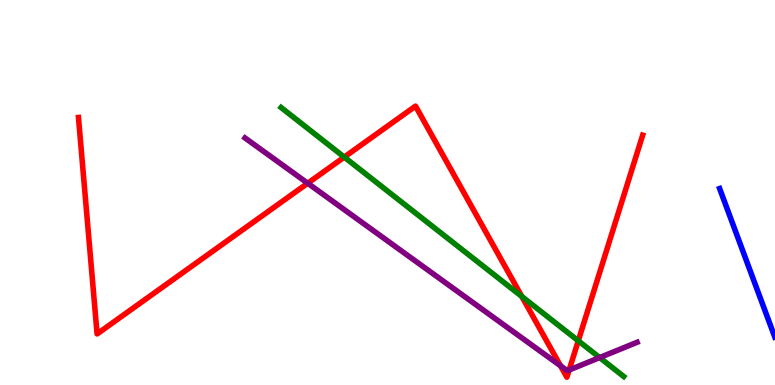[{'lines': ['blue', 'red'], 'intersections': []}, {'lines': ['green', 'red'], 'intersections': [{'x': 4.44, 'y': 5.92}, {'x': 6.73, 'y': 2.3}, {'x': 7.46, 'y': 1.15}]}, {'lines': ['purple', 'red'], 'intersections': [{'x': 3.97, 'y': 5.24}, {'x': 7.23, 'y': 0.499}, {'x': 7.34, 'y': 0.389}]}, {'lines': ['blue', 'green'], 'intersections': []}, {'lines': ['blue', 'purple'], 'intersections': []}, {'lines': ['green', 'purple'], 'intersections': [{'x': 7.74, 'y': 0.713}]}]